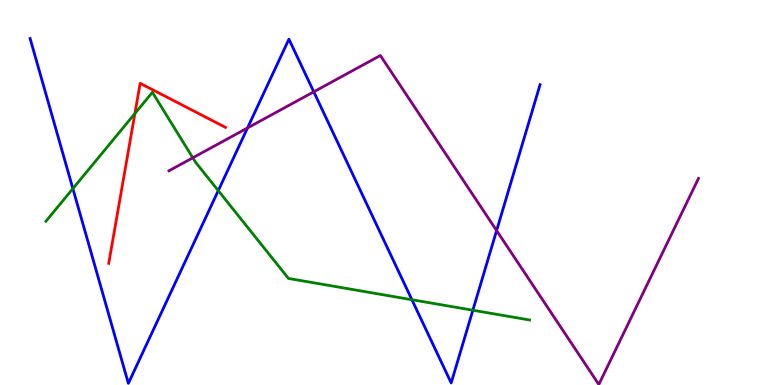[{'lines': ['blue', 'red'], 'intersections': []}, {'lines': ['green', 'red'], 'intersections': [{'x': 1.74, 'y': 7.05}]}, {'lines': ['purple', 'red'], 'intersections': []}, {'lines': ['blue', 'green'], 'intersections': [{'x': 0.94, 'y': 5.1}, {'x': 2.82, 'y': 5.05}, {'x': 5.31, 'y': 2.22}, {'x': 6.1, 'y': 1.94}]}, {'lines': ['blue', 'purple'], 'intersections': [{'x': 3.19, 'y': 6.68}, {'x': 4.05, 'y': 7.62}, {'x': 6.41, 'y': 4.01}]}, {'lines': ['green', 'purple'], 'intersections': [{'x': 2.49, 'y': 5.9}]}]